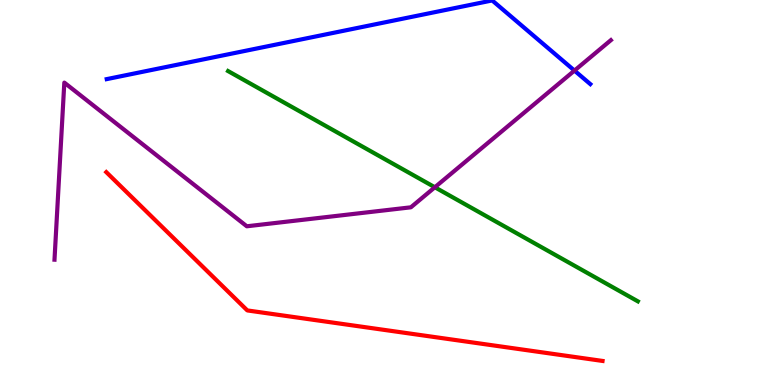[{'lines': ['blue', 'red'], 'intersections': []}, {'lines': ['green', 'red'], 'intersections': []}, {'lines': ['purple', 'red'], 'intersections': []}, {'lines': ['blue', 'green'], 'intersections': []}, {'lines': ['blue', 'purple'], 'intersections': [{'x': 7.41, 'y': 8.17}]}, {'lines': ['green', 'purple'], 'intersections': [{'x': 5.61, 'y': 5.14}]}]